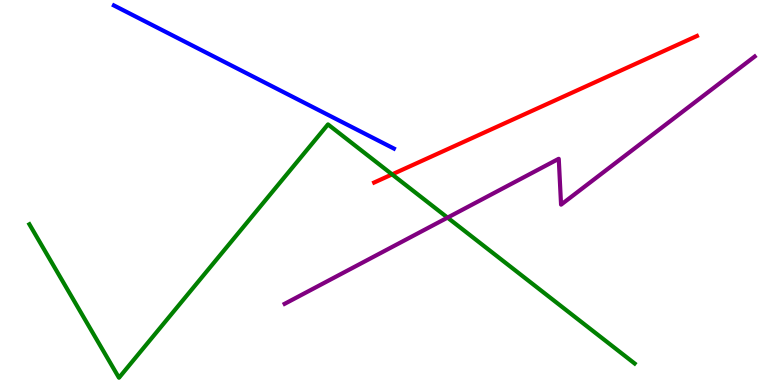[{'lines': ['blue', 'red'], 'intersections': []}, {'lines': ['green', 'red'], 'intersections': [{'x': 5.06, 'y': 5.47}]}, {'lines': ['purple', 'red'], 'intersections': []}, {'lines': ['blue', 'green'], 'intersections': []}, {'lines': ['blue', 'purple'], 'intersections': []}, {'lines': ['green', 'purple'], 'intersections': [{'x': 5.77, 'y': 4.35}]}]